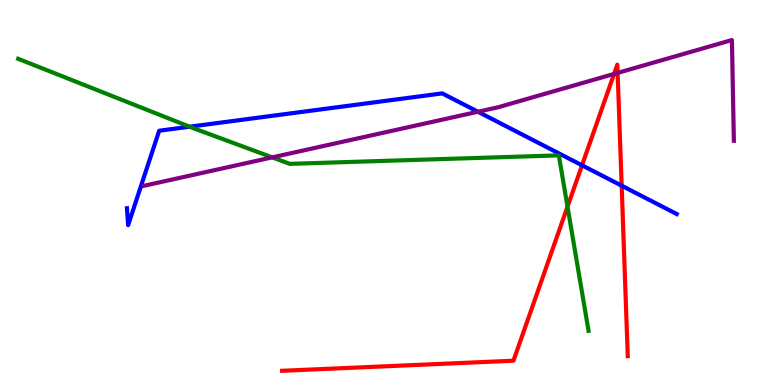[{'lines': ['blue', 'red'], 'intersections': [{'x': 7.51, 'y': 5.71}, {'x': 8.02, 'y': 5.18}]}, {'lines': ['green', 'red'], 'intersections': [{'x': 7.32, 'y': 4.63}]}, {'lines': ['purple', 'red'], 'intersections': [{'x': 7.92, 'y': 8.08}, {'x': 7.97, 'y': 8.11}]}, {'lines': ['blue', 'green'], 'intersections': [{'x': 2.45, 'y': 6.71}]}, {'lines': ['blue', 'purple'], 'intersections': [{'x': 6.17, 'y': 7.1}]}, {'lines': ['green', 'purple'], 'intersections': [{'x': 3.51, 'y': 5.91}]}]